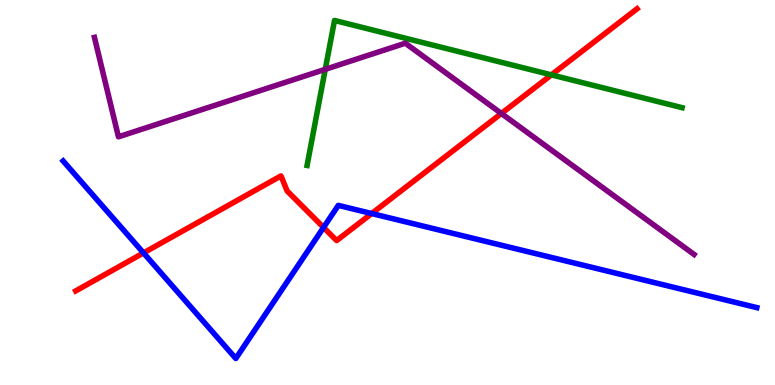[{'lines': ['blue', 'red'], 'intersections': [{'x': 1.85, 'y': 3.43}, {'x': 4.17, 'y': 4.09}, {'x': 4.8, 'y': 4.45}]}, {'lines': ['green', 'red'], 'intersections': [{'x': 7.11, 'y': 8.06}]}, {'lines': ['purple', 'red'], 'intersections': [{'x': 6.47, 'y': 7.05}]}, {'lines': ['blue', 'green'], 'intersections': []}, {'lines': ['blue', 'purple'], 'intersections': []}, {'lines': ['green', 'purple'], 'intersections': [{'x': 4.2, 'y': 8.2}]}]